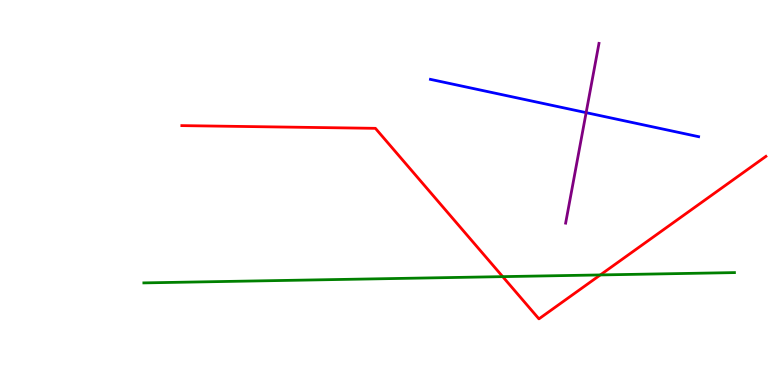[{'lines': ['blue', 'red'], 'intersections': []}, {'lines': ['green', 'red'], 'intersections': [{'x': 6.49, 'y': 2.81}, {'x': 7.75, 'y': 2.86}]}, {'lines': ['purple', 'red'], 'intersections': []}, {'lines': ['blue', 'green'], 'intersections': []}, {'lines': ['blue', 'purple'], 'intersections': [{'x': 7.56, 'y': 7.07}]}, {'lines': ['green', 'purple'], 'intersections': []}]